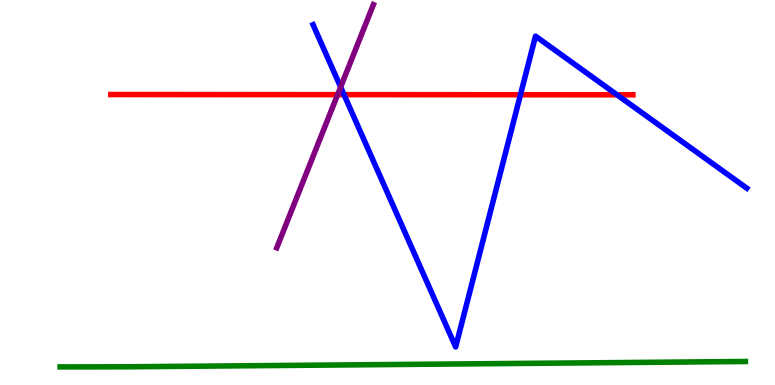[{'lines': ['blue', 'red'], 'intersections': [{'x': 4.44, 'y': 7.54}, {'x': 6.72, 'y': 7.54}, {'x': 7.96, 'y': 7.54}]}, {'lines': ['green', 'red'], 'intersections': []}, {'lines': ['purple', 'red'], 'intersections': [{'x': 4.36, 'y': 7.54}]}, {'lines': ['blue', 'green'], 'intersections': []}, {'lines': ['blue', 'purple'], 'intersections': [{'x': 4.4, 'y': 7.74}]}, {'lines': ['green', 'purple'], 'intersections': []}]